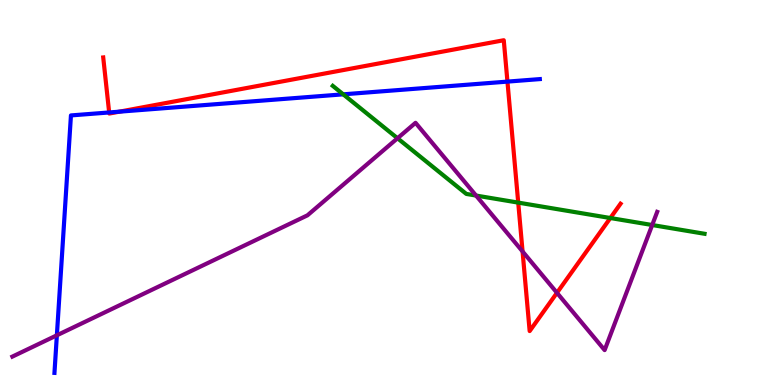[{'lines': ['blue', 'red'], 'intersections': [{'x': 1.41, 'y': 7.08}, {'x': 1.54, 'y': 7.1}, {'x': 6.55, 'y': 7.88}]}, {'lines': ['green', 'red'], 'intersections': [{'x': 6.69, 'y': 4.74}, {'x': 7.88, 'y': 4.34}]}, {'lines': ['purple', 'red'], 'intersections': [{'x': 6.74, 'y': 3.47}, {'x': 7.19, 'y': 2.39}]}, {'lines': ['blue', 'green'], 'intersections': [{'x': 4.43, 'y': 7.55}]}, {'lines': ['blue', 'purple'], 'intersections': [{'x': 0.734, 'y': 1.29}]}, {'lines': ['green', 'purple'], 'intersections': [{'x': 5.13, 'y': 6.41}, {'x': 6.14, 'y': 4.92}, {'x': 8.42, 'y': 4.16}]}]